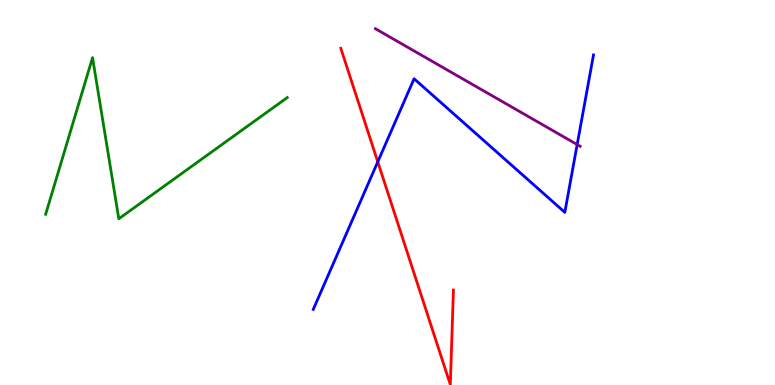[{'lines': ['blue', 'red'], 'intersections': [{'x': 4.87, 'y': 5.8}]}, {'lines': ['green', 'red'], 'intersections': []}, {'lines': ['purple', 'red'], 'intersections': []}, {'lines': ['blue', 'green'], 'intersections': []}, {'lines': ['blue', 'purple'], 'intersections': [{'x': 7.45, 'y': 6.24}]}, {'lines': ['green', 'purple'], 'intersections': []}]